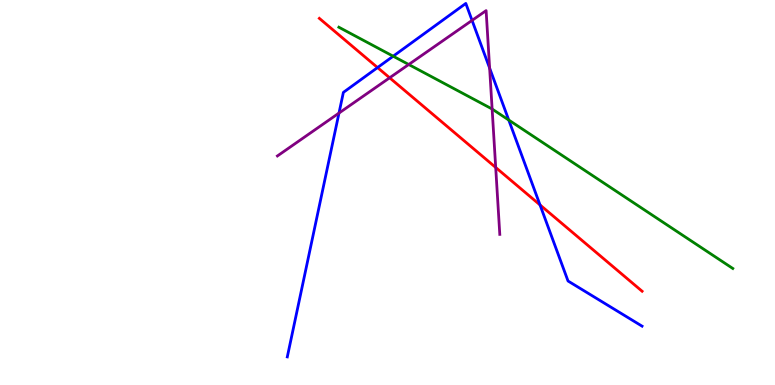[{'lines': ['blue', 'red'], 'intersections': [{'x': 4.87, 'y': 8.25}, {'x': 6.97, 'y': 4.68}]}, {'lines': ['green', 'red'], 'intersections': []}, {'lines': ['purple', 'red'], 'intersections': [{'x': 5.03, 'y': 7.98}, {'x': 6.4, 'y': 5.65}]}, {'lines': ['blue', 'green'], 'intersections': [{'x': 5.07, 'y': 8.54}, {'x': 6.56, 'y': 6.88}]}, {'lines': ['blue', 'purple'], 'intersections': [{'x': 4.37, 'y': 7.06}, {'x': 6.09, 'y': 9.47}, {'x': 6.32, 'y': 8.23}]}, {'lines': ['green', 'purple'], 'intersections': [{'x': 5.27, 'y': 8.32}, {'x': 6.35, 'y': 7.17}]}]